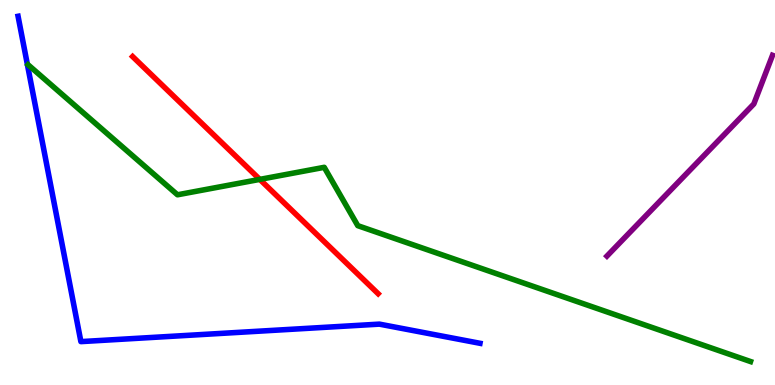[{'lines': ['blue', 'red'], 'intersections': []}, {'lines': ['green', 'red'], 'intersections': [{'x': 3.35, 'y': 5.34}]}, {'lines': ['purple', 'red'], 'intersections': []}, {'lines': ['blue', 'green'], 'intersections': []}, {'lines': ['blue', 'purple'], 'intersections': []}, {'lines': ['green', 'purple'], 'intersections': []}]